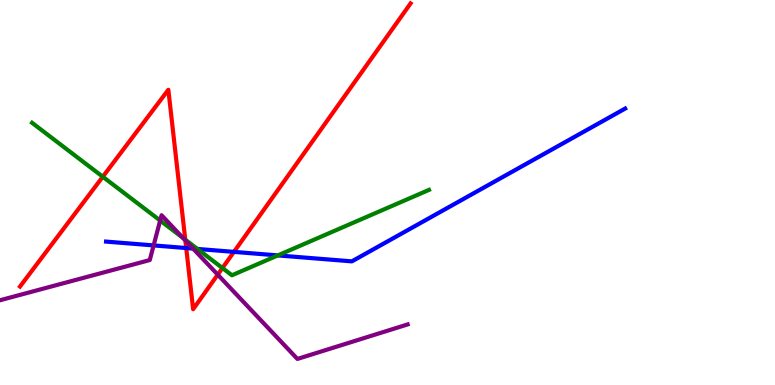[{'lines': ['blue', 'red'], 'intersections': [{'x': 2.4, 'y': 3.56}, {'x': 3.02, 'y': 3.46}]}, {'lines': ['green', 'red'], 'intersections': [{'x': 1.33, 'y': 5.41}, {'x': 2.39, 'y': 3.77}, {'x': 2.87, 'y': 3.04}]}, {'lines': ['purple', 'red'], 'intersections': [{'x': 2.39, 'y': 3.76}, {'x': 2.81, 'y': 2.87}]}, {'lines': ['blue', 'green'], 'intersections': [{'x': 2.55, 'y': 3.53}, {'x': 3.58, 'y': 3.37}]}, {'lines': ['blue', 'purple'], 'intersections': [{'x': 1.98, 'y': 3.63}, {'x': 2.49, 'y': 3.54}]}, {'lines': ['green', 'purple'], 'intersections': [{'x': 2.07, 'y': 4.27}, {'x': 2.36, 'y': 3.82}]}]